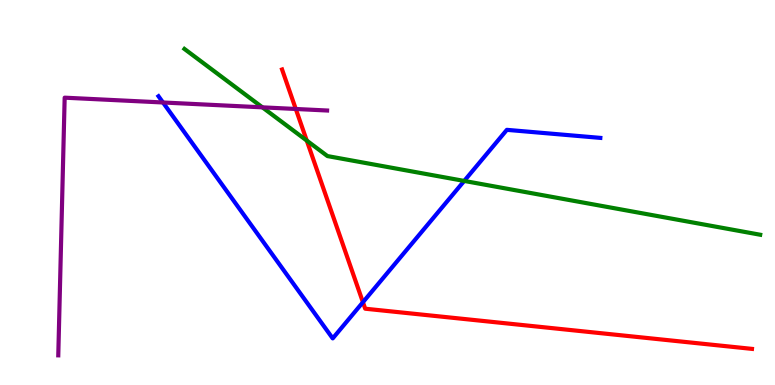[{'lines': ['blue', 'red'], 'intersections': [{'x': 4.68, 'y': 2.15}]}, {'lines': ['green', 'red'], 'intersections': [{'x': 3.96, 'y': 6.35}]}, {'lines': ['purple', 'red'], 'intersections': [{'x': 3.82, 'y': 7.17}]}, {'lines': ['blue', 'green'], 'intersections': [{'x': 5.99, 'y': 5.3}]}, {'lines': ['blue', 'purple'], 'intersections': [{'x': 2.1, 'y': 7.34}]}, {'lines': ['green', 'purple'], 'intersections': [{'x': 3.39, 'y': 7.21}]}]